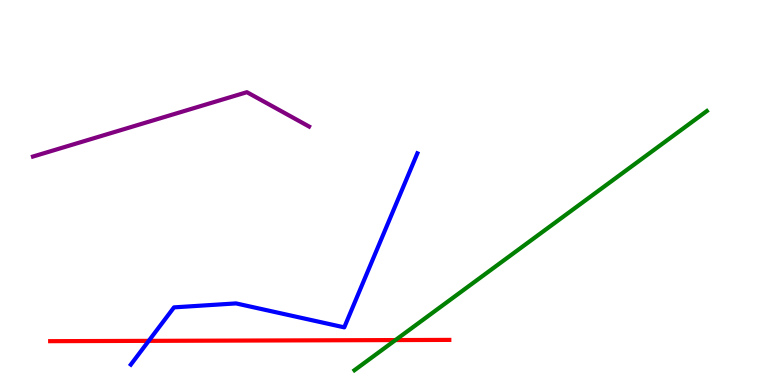[{'lines': ['blue', 'red'], 'intersections': [{'x': 1.92, 'y': 1.15}]}, {'lines': ['green', 'red'], 'intersections': [{'x': 5.1, 'y': 1.17}]}, {'lines': ['purple', 'red'], 'intersections': []}, {'lines': ['blue', 'green'], 'intersections': []}, {'lines': ['blue', 'purple'], 'intersections': []}, {'lines': ['green', 'purple'], 'intersections': []}]